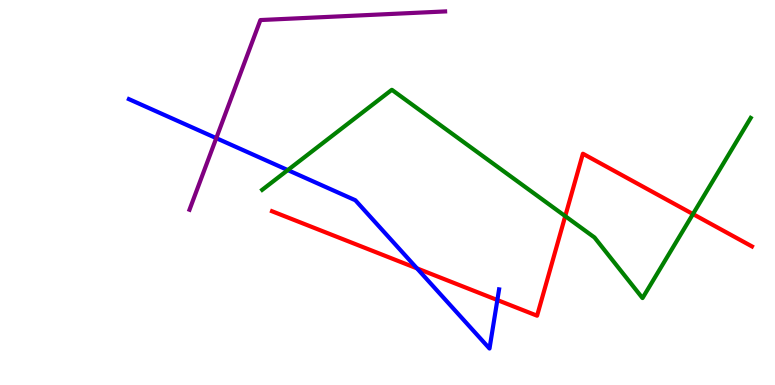[{'lines': ['blue', 'red'], 'intersections': [{'x': 5.38, 'y': 3.03}, {'x': 6.42, 'y': 2.21}]}, {'lines': ['green', 'red'], 'intersections': [{'x': 7.29, 'y': 4.39}, {'x': 8.94, 'y': 4.44}]}, {'lines': ['purple', 'red'], 'intersections': []}, {'lines': ['blue', 'green'], 'intersections': [{'x': 3.71, 'y': 5.58}]}, {'lines': ['blue', 'purple'], 'intersections': [{'x': 2.79, 'y': 6.41}]}, {'lines': ['green', 'purple'], 'intersections': []}]